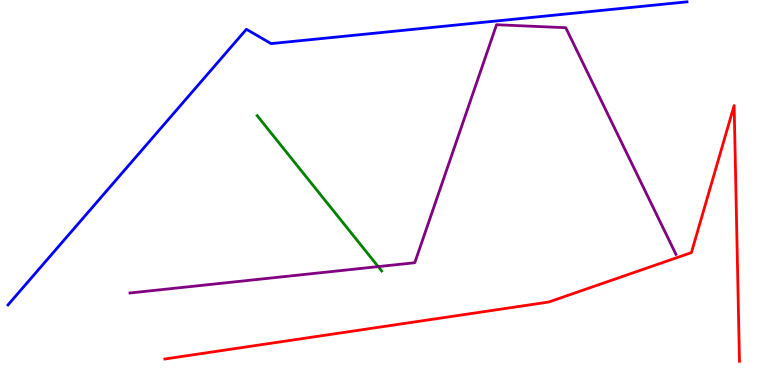[{'lines': ['blue', 'red'], 'intersections': []}, {'lines': ['green', 'red'], 'intersections': []}, {'lines': ['purple', 'red'], 'intersections': []}, {'lines': ['blue', 'green'], 'intersections': []}, {'lines': ['blue', 'purple'], 'intersections': []}, {'lines': ['green', 'purple'], 'intersections': [{'x': 4.88, 'y': 3.08}]}]